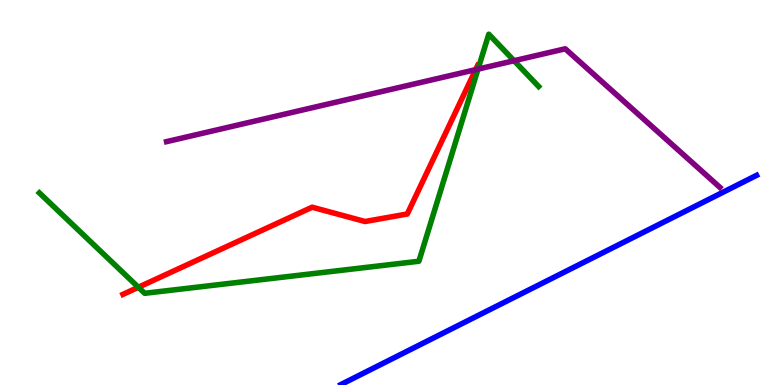[{'lines': ['blue', 'red'], 'intersections': []}, {'lines': ['green', 'red'], 'intersections': [{'x': 1.79, 'y': 2.54}]}, {'lines': ['purple', 'red'], 'intersections': [{'x': 6.14, 'y': 8.19}]}, {'lines': ['blue', 'green'], 'intersections': []}, {'lines': ['blue', 'purple'], 'intersections': []}, {'lines': ['green', 'purple'], 'intersections': [{'x': 6.17, 'y': 8.21}, {'x': 6.63, 'y': 8.42}]}]